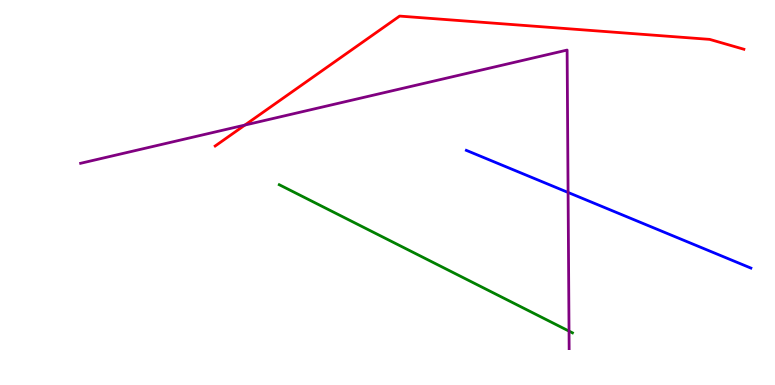[{'lines': ['blue', 'red'], 'intersections': []}, {'lines': ['green', 'red'], 'intersections': []}, {'lines': ['purple', 'red'], 'intersections': [{'x': 3.16, 'y': 6.75}]}, {'lines': ['blue', 'green'], 'intersections': []}, {'lines': ['blue', 'purple'], 'intersections': [{'x': 7.33, 'y': 5.0}]}, {'lines': ['green', 'purple'], 'intersections': [{'x': 7.34, 'y': 1.4}]}]